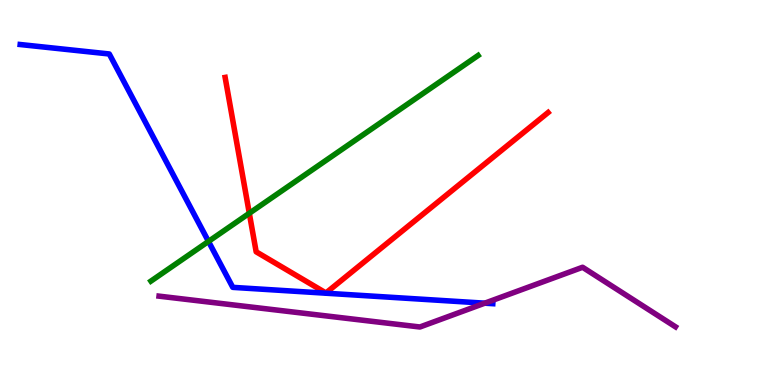[{'lines': ['blue', 'red'], 'intersections': []}, {'lines': ['green', 'red'], 'intersections': [{'x': 3.22, 'y': 4.46}]}, {'lines': ['purple', 'red'], 'intersections': []}, {'lines': ['blue', 'green'], 'intersections': [{'x': 2.69, 'y': 3.73}]}, {'lines': ['blue', 'purple'], 'intersections': [{'x': 6.26, 'y': 2.13}]}, {'lines': ['green', 'purple'], 'intersections': []}]